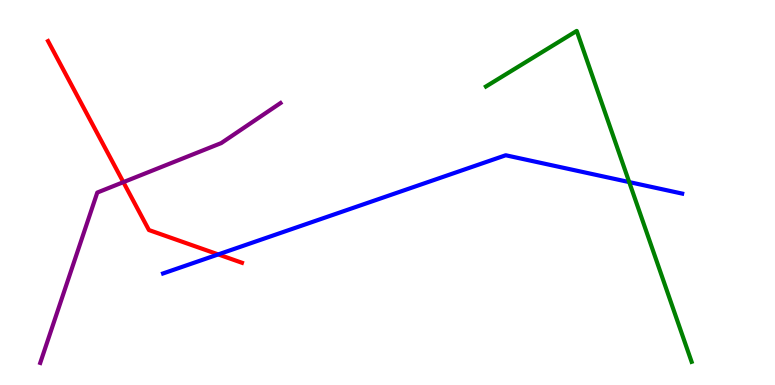[{'lines': ['blue', 'red'], 'intersections': [{'x': 2.82, 'y': 3.39}]}, {'lines': ['green', 'red'], 'intersections': []}, {'lines': ['purple', 'red'], 'intersections': [{'x': 1.59, 'y': 5.27}]}, {'lines': ['blue', 'green'], 'intersections': [{'x': 8.12, 'y': 5.27}]}, {'lines': ['blue', 'purple'], 'intersections': []}, {'lines': ['green', 'purple'], 'intersections': []}]